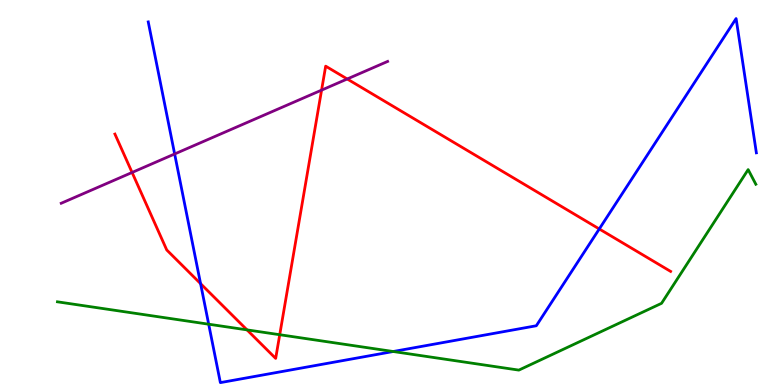[{'lines': ['blue', 'red'], 'intersections': [{'x': 2.59, 'y': 2.63}, {'x': 7.73, 'y': 4.05}]}, {'lines': ['green', 'red'], 'intersections': [{'x': 3.19, 'y': 1.43}, {'x': 3.61, 'y': 1.31}]}, {'lines': ['purple', 'red'], 'intersections': [{'x': 1.7, 'y': 5.52}, {'x': 4.15, 'y': 7.66}, {'x': 4.48, 'y': 7.95}]}, {'lines': ['blue', 'green'], 'intersections': [{'x': 2.69, 'y': 1.58}, {'x': 5.07, 'y': 0.87}]}, {'lines': ['blue', 'purple'], 'intersections': [{'x': 2.25, 'y': 6.0}]}, {'lines': ['green', 'purple'], 'intersections': []}]